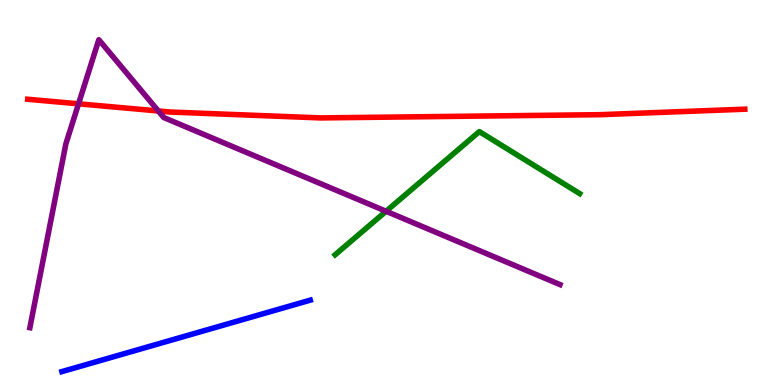[{'lines': ['blue', 'red'], 'intersections': []}, {'lines': ['green', 'red'], 'intersections': []}, {'lines': ['purple', 'red'], 'intersections': [{'x': 1.01, 'y': 7.3}, {'x': 2.04, 'y': 7.12}]}, {'lines': ['blue', 'green'], 'intersections': []}, {'lines': ['blue', 'purple'], 'intersections': []}, {'lines': ['green', 'purple'], 'intersections': [{'x': 4.98, 'y': 4.51}]}]